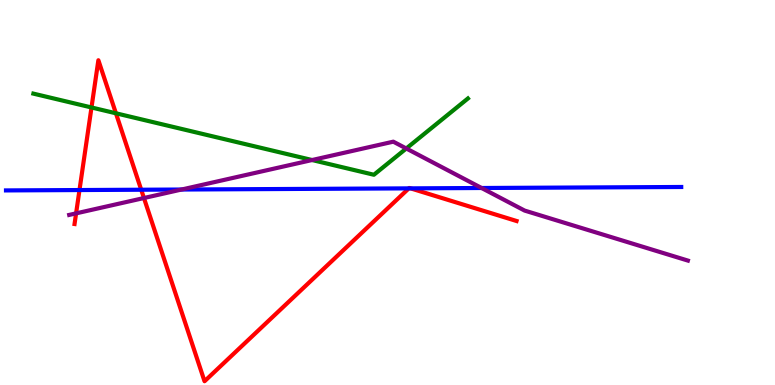[{'lines': ['blue', 'red'], 'intersections': [{'x': 1.03, 'y': 5.06}, {'x': 1.82, 'y': 5.07}, {'x': 5.28, 'y': 5.11}, {'x': 5.3, 'y': 5.11}]}, {'lines': ['green', 'red'], 'intersections': [{'x': 1.18, 'y': 7.21}, {'x': 1.5, 'y': 7.06}]}, {'lines': ['purple', 'red'], 'intersections': [{'x': 0.982, 'y': 4.46}, {'x': 1.86, 'y': 4.86}]}, {'lines': ['blue', 'green'], 'intersections': []}, {'lines': ['blue', 'purple'], 'intersections': [{'x': 2.34, 'y': 5.08}, {'x': 6.21, 'y': 5.12}]}, {'lines': ['green', 'purple'], 'intersections': [{'x': 4.03, 'y': 5.84}, {'x': 5.24, 'y': 6.14}]}]